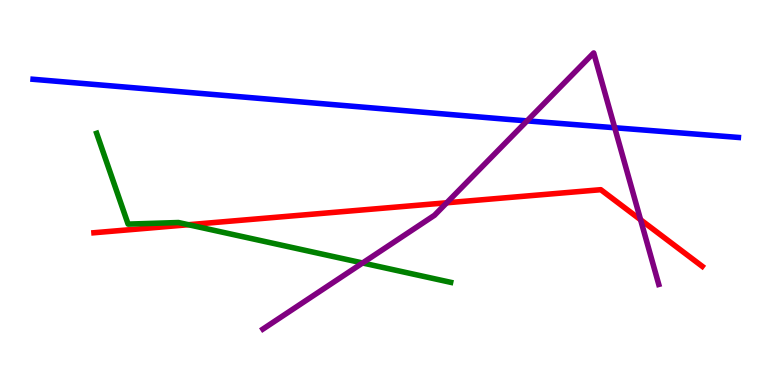[{'lines': ['blue', 'red'], 'intersections': []}, {'lines': ['green', 'red'], 'intersections': [{'x': 2.43, 'y': 4.16}]}, {'lines': ['purple', 'red'], 'intersections': [{'x': 5.76, 'y': 4.73}, {'x': 8.27, 'y': 4.29}]}, {'lines': ['blue', 'green'], 'intersections': []}, {'lines': ['blue', 'purple'], 'intersections': [{'x': 6.8, 'y': 6.86}, {'x': 7.93, 'y': 6.68}]}, {'lines': ['green', 'purple'], 'intersections': [{'x': 4.68, 'y': 3.17}]}]